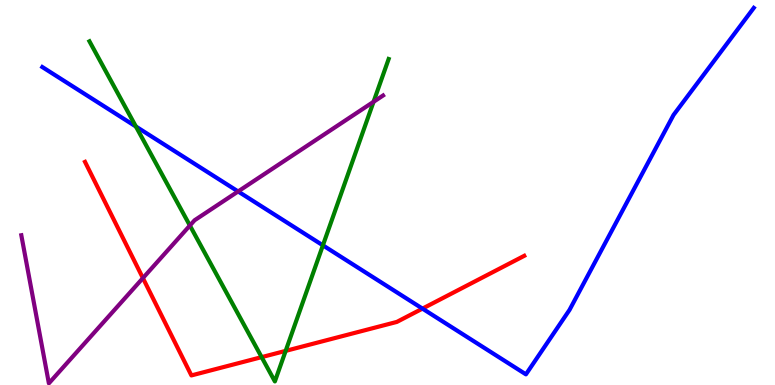[{'lines': ['blue', 'red'], 'intersections': [{'x': 5.45, 'y': 1.98}]}, {'lines': ['green', 'red'], 'intersections': [{'x': 3.38, 'y': 0.724}, {'x': 3.69, 'y': 0.886}]}, {'lines': ['purple', 'red'], 'intersections': [{'x': 1.84, 'y': 2.78}]}, {'lines': ['blue', 'green'], 'intersections': [{'x': 1.75, 'y': 6.71}, {'x': 4.17, 'y': 3.63}]}, {'lines': ['blue', 'purple'], 'intersections': [{'x': 3.07, 'y': 5.03}]}, {'lines': ['green', 'purple'], 'intersections': [{'x': 2.45, 'y': 4.14}, {'x': 4.82, 'y': 7.36}]}]